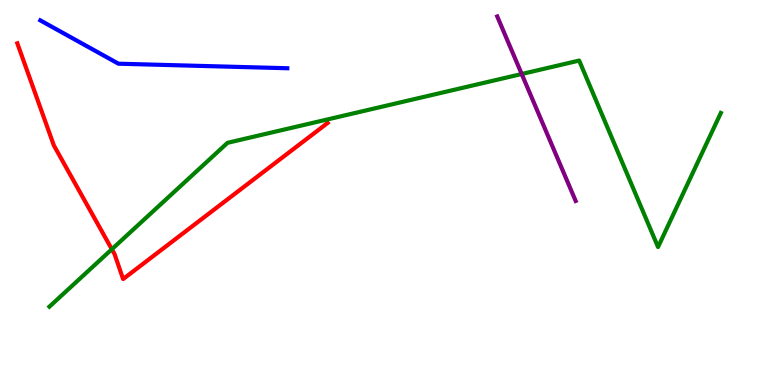[{'lines': ['blue', 'red'], 'intersections': []}, {'lines': ['green', 'red'], 'intersections': [{'x': 1.44, 'y': 3.53}]}, {'lines': ['purple', 'red'], 'intersections': []}, {'lines': ['blue', 'green'], 'intersections': []}, {'lines': ['blue', 'purple'], 'intersections': []}, {'lines': ['green', 'purple'], 'intersections': [{'x': 6.73, 'y': 8.08}]}]